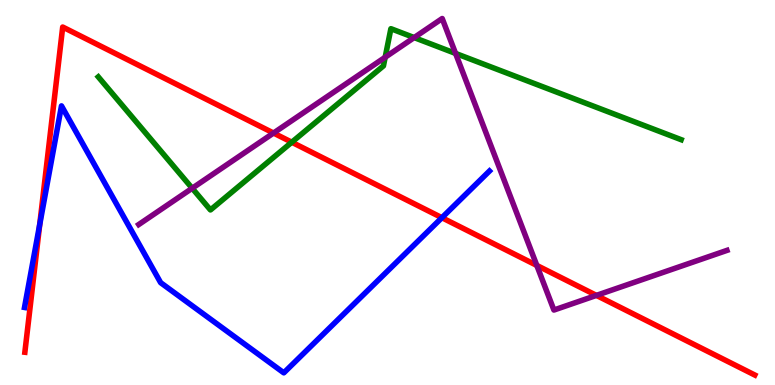[{'lines': ['blue', 'red'], 'intersections': [{'x': 0.513, 'y': 4.17}, {'x': 5.7, 'y': 4.35}]}, {'lines': ['green', 'red'], 'intersections': [{'x': 3.76, 'y': 6.31}]}, {'lines': ['purple', 'red'], 'intersections': [{'x': 3.53, 'y': 6.54}, {'x': 6.93, 'y': 3.11}, {'x': 7.7, 'y': 2.33}]}, {'lines': ['blue', 'green'], 'intersections': []}, {'lines': ['blue', 'purple'], 'intersections': []}, {'lines': ['green', 'purple'], 'intersections': [{'x': 2.48, 'y': 5.11}, {'x': 4.97, 'y': 8.51}, {'x': 5.34, 'y': 9.02}, {'x': 5.88, 'y': 8.61}]}]